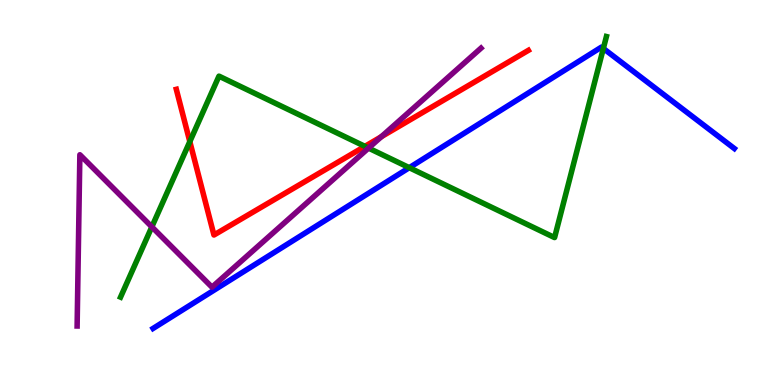[{'lines': ['blue', 'red'], 'intersections': []}, {'lines': ['green', 'red'], 'intersections': [{'x': 2.45, 'y': 6.32}, {'x': 4.71, 'y': 6.2}]}, {'lines': ['purple', 'red'], 'intersections': [{'x': 4.92, 'y': 6.45}]}, {'lines': ['blue', 'green'], 'intersections': [{'x': 5.28, 'y': 5.64}, {'x': 7.79, 'y': 8.74}]}, {'lines': ['blue', 'purple'], 'intersections': []}, {'lines': ['green', 'purple'], 'intersections': [{'x': 1.96, 'y': 4.11}, {'x': 4.76, 'y': 6.15}]}]